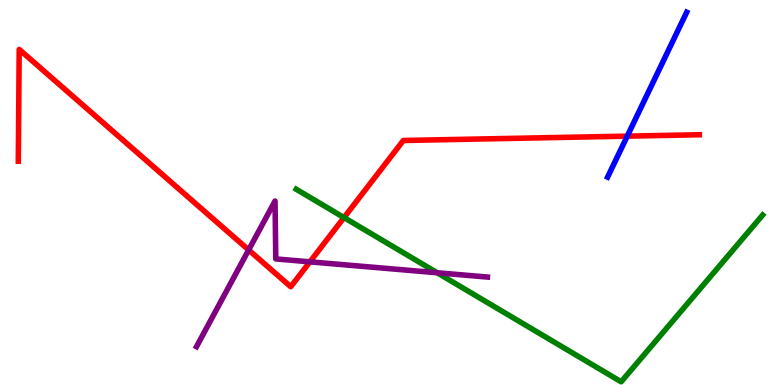[{'lines': ['blue', 'red'], 'intersections': [{'x': 8.09, 'y': 6.46}]}, {'lines': ['green', 'red'], 'intersections': [{'x': 4.44, 'y': 4.35}]}, {'lines': ['purple', 'red'], 'intersections': [{'x': 3.21, 'y': 3.51}, {'x': 4.0, 'y': 3.2}]}, {'lines': ['blue', 'green'], 'intersections': []}, {'lines': ['blue', 'purple'], 'intersections': []}, {'lines': ['green', 'purple'], 'intersections': [{'x': 5.64, 'y': 2.92}]}]